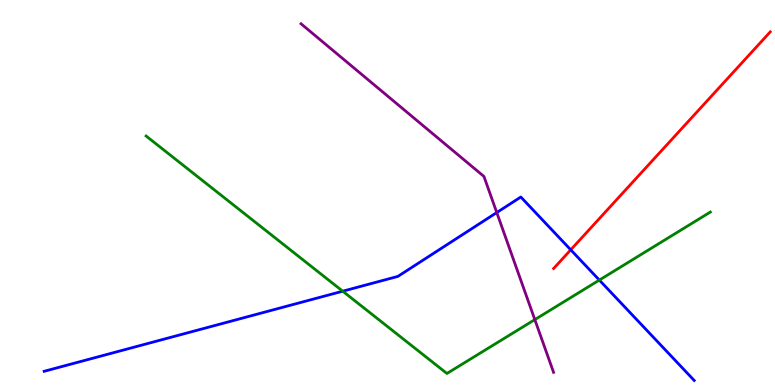[{'lines': ['blue', 'red'], 'intersections': [{'x': 7.36, 'y': 3.51}]}, {'lines': ['green', 'red'], 'intersections': []}, {'lines': ['purple', 'red'], 'intersections': []}, {'lines': ['blue', 'green'], 'intersections': [{'x': 4.42, 'y': 2.44}, {'x': 7.73, 'y': 2.73}]}, {'lines': ['blue', 'purple'], 'intersections': [{'x': 6.41, 'y': 4.48}]}, {'lines': ['green', 'purple'], 'intersections': [{'x': 6.9, 'y': 1.7}]}]